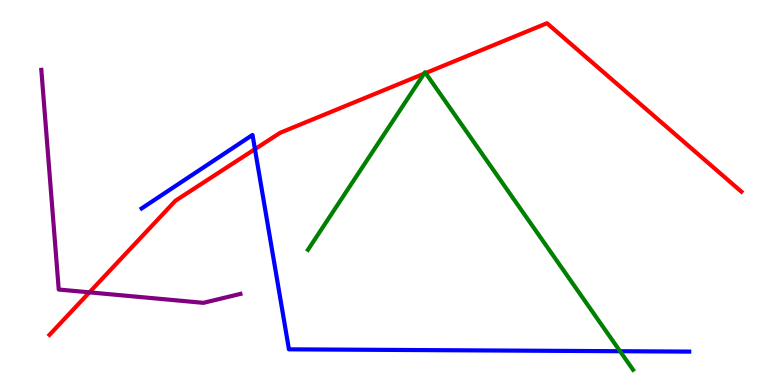[{'lines': ['blue', 'red'], 'intersections': [{'x': 3.29, 'y': 6.13}]}, {'lines': ['green', 'red'], 'intersections': [{'x': 5.47, 'y': 8.09}, {'x': 5.49, 'y': 8.1}]}, {'lines': ['purple', 'red'], 'intersections': [{'x': 1.15, 'y': 2.41}]}, {'lines': ['blue', 'green'], 'intersections': [{'x': 8.0, 'y': 0.878}]}, {'lines': ['blue', 'purple'], 'intersections': []}, {'lines': ['green', 'purple'], 'intersections': []}]